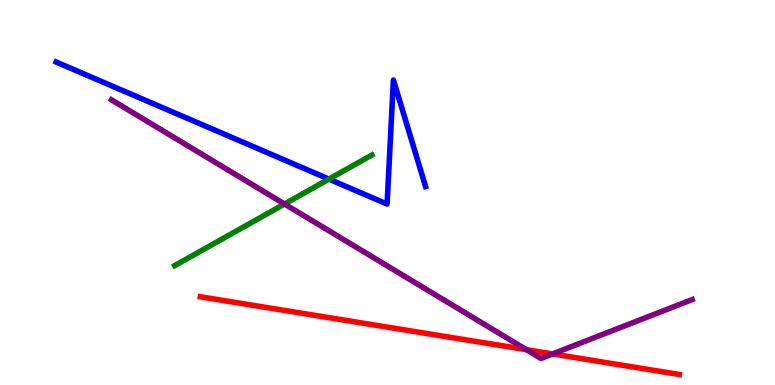[{'lines': ['blue', 'red'], 'intersections': []}, {'lines': ['green', 'red'], 'intersections': []}, {'lines': ['purple', 'red'], 'intersections': [{'x': 6.79, 'y': 0.917}, {'x': 7.13, 'y': 0.807}]}, {'lines': ['blue', 'green'], 'intersections': [{'x': 4.24, 'y': 5.35}]}, {'lines': ['blue', 'purple'], 'intersections': []}, {'lines': ['green', 'purple'], 'intersections': [{'x': 3.67, 'y': 4.7}]}]